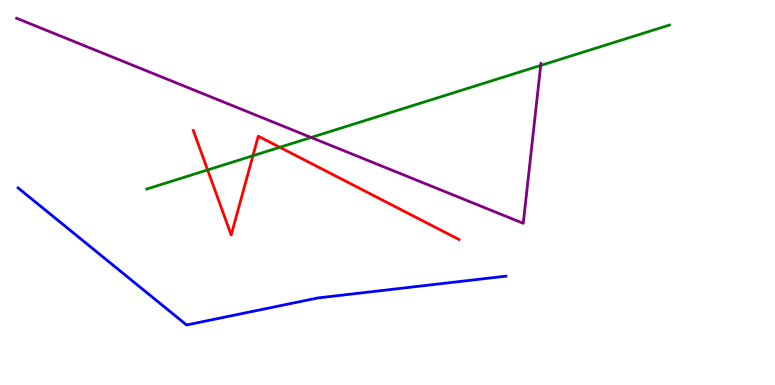[{'lines': ['blue', 'red'], 'intersections': []}, {'lines': ['green', 'red'], 'intersections': [{'x': 2.68, 'y': 5.59}, {'x': 3.26, 'y': 5.96}, {'x': 3.61, 'y': 6.17}]}, {'lines': ['purple', 'red'], 'intersections': []}, {'lines': ['blue', 'green'], 'intersections': []}, {'lines': ['blue', 'purple'], 'intersections': []}, {'lines': ['green', 'purple'], 'intersections': [{'x': 4.01, 'y': 6.43}, {'x': 6.98, 'y': 8.3}]}]